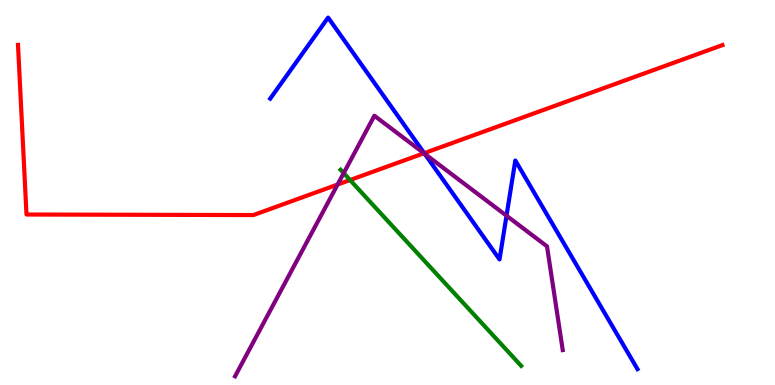[{'lines': ['blue', 'red'], 'intersections': [{'x': 5.47, 'y': 6.02}]}, {'lines': ['green', 'red'], 'intersections': [{'x': 4.52, 'y': 5.32}]}, {'lines': ['purple', 'red'], 'intersections': [{'x': 4.36, 'y': 5.21}, {'x': 5.47, 'y': 6.02}]}, {'lines': ['blue', 'green'], 'intersections': []}, {'lines': ['blue', 'purple'], 'intersections': [{'x': 5.48, 'y': 6.01}, {'x': 6.54, 'y': 4.4}]}, {'lines': ['green', 'purple'], 'intersections': [{'x': 4.43, 'y': 5.5}]}]